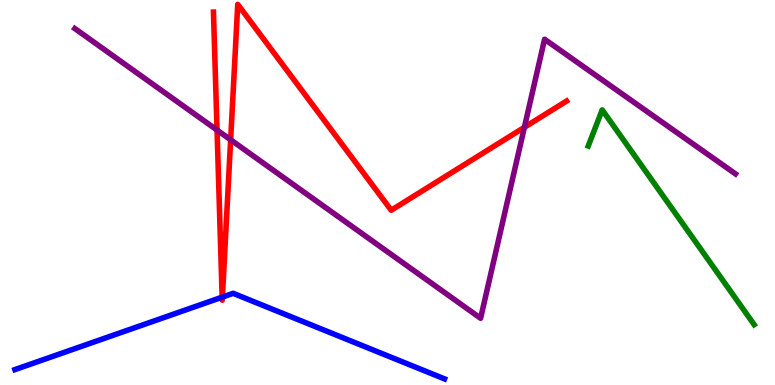[{'lines': ['blue', 'red'], 'intersections': [{'x': 2.87, 'y': 2.28}, {'x': 2.87, 'y': 2.28}]}, {'lines': ['green', 'red'], 'intersections': []}, {'lines': ['purple', 'red'], 'intersections': [{'x': 2.8, 'y': 6.62}, {'x': 2.98, 'y': 6.37}, {'x': 6.77, 'y': 6.69}]}, {'lines': ['blue', 'green'], 'intersections': []}, {'lines': ['blue', 'purple'], 'intersections': []}, {'lines': ['green', 'purple'], 'intersections': []}]